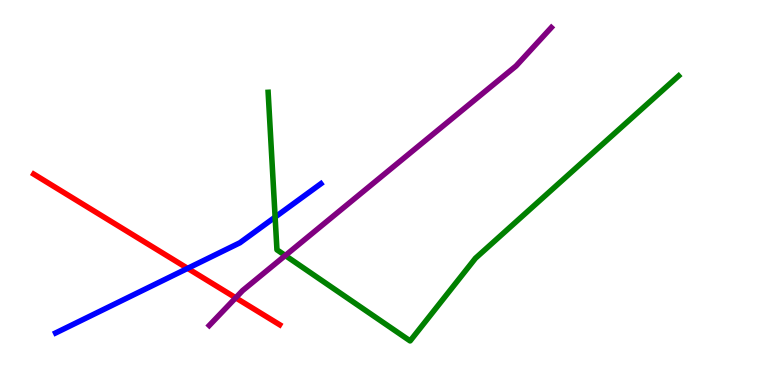[{'lines': ['blue', 'red'], 'intersections': [{'x': 2.42, 'y': 3.03}]}, {'lines': ['green', 'red'], 'intersections': []}, {'lines': ['purple', 'red'], 'intersections': [{'x': 3.04, 'y': 2.26}]}, {'lines': ['blue', 'green'], 'intersections': [{'x': 3.55, 'y': 4.36}]}, {'lines': ['blue', 'purple'], 'intersections': []}, {'lines': ['green', 'purple'], 'intersections': [{'x': 3.68, 'y': 3.36}]}]